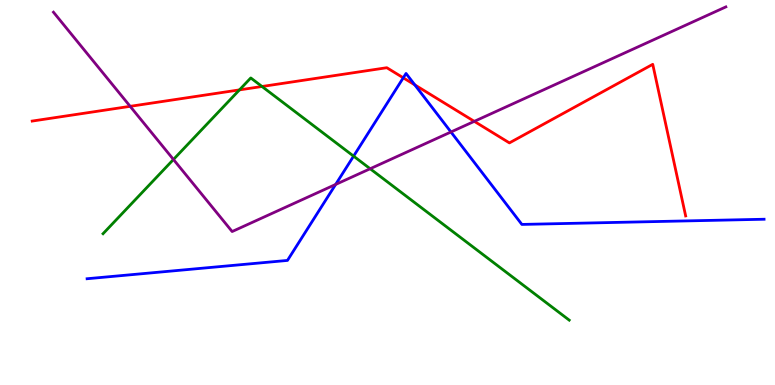[{'lines': ['blue', 'red'], 'intersections': [{'x': 5.2, 'y': 7.98}, {'x': 5.35, 'y': 7.8}]}, {'lines': ['green', 'red'], 'intersections': [{'x': 3.09, 'y': 7.67}, {'x': 3.38, 'y': 7.75}]}, {'lines': ['purple', 'red'], 'intersections': [{'x': 1.68, 'y': 7.24}, {'x': 6.12, 'y': 6.85}]}, {'lines': ['blue', 'green'], 'intersections': [{'x': 4.56, 'y': 5.94}]}, {'lines': ['blue', 'purple'], 'intersections': [{'x': 4.33, 'y': 5.21}, {'x': 5.82, 'y': 6.57}]}, {'lines': ['green', 'purple'], 'intersections': [{'x': 2.24, 'y': 5.86}, {'x': 4.78, 'y': 5.62}]}]